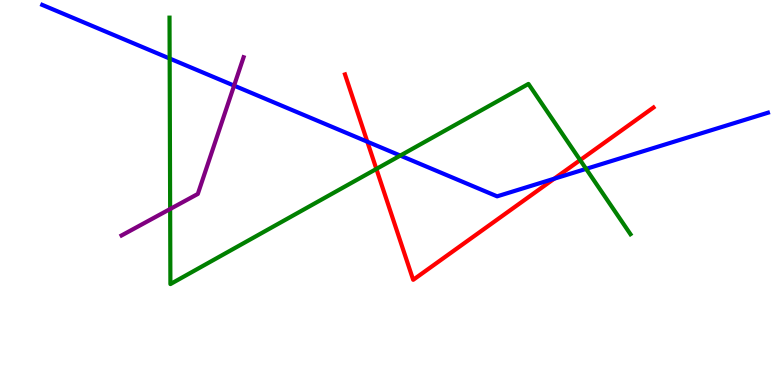[{'lines': ['blue', 'red'], 'intersections': [{'x': 4.74, 'y': 6.32}, {'x': 7.15, 'y': 5.36}]}, {'lines': ['green', 'red'], 'intersections': [{'x': 4.86, 'y': 5.61}, {'x': 7.49, 'y': 5.84}]}, {'lines': ['purple', 'red'], 'intersections': []}, {'lines': ['blue', 'green'], 'intersections': [{'x': 2.19, 'y': 8.48}, {'x': 5.17, 'y': 5.96}, {'x': 7.56, 'y': 5.61}]}, {'lines': ['blue', 'purple'], 'intersections': [{'x': 3.02, 'y': 7.78}]}, {'lines': ['green', 'purple'], 'intersections': [{'x': 2.2, 'y': 4.57}]}]